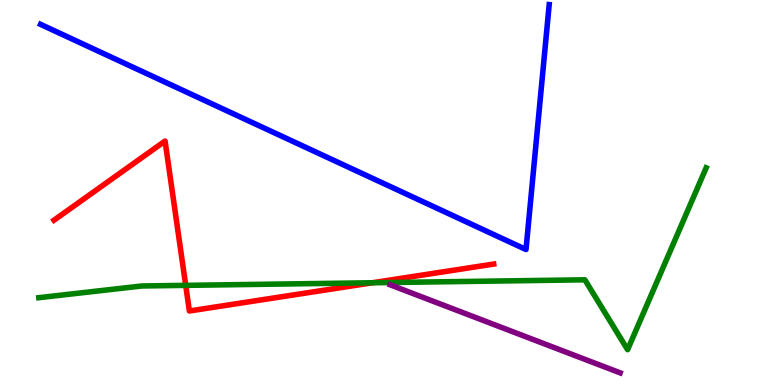[{'lines': ['blue', 'red'], 'intersections': []}, {'lines': ['green', 'red'], 'intersections': [{'x': 2.4, 'y': 2.59}, {'x': 4.81, 'y': 2.66}]}, {'lines': ['purple', 'red'], 'intersections': []}, {'lines': ['blue', 'green'], 'intersections': []}, {'lines': ['blue', 'purple'], 'intersections': []}, {'lines': ['green', 'purple'], 'intersections': []}]